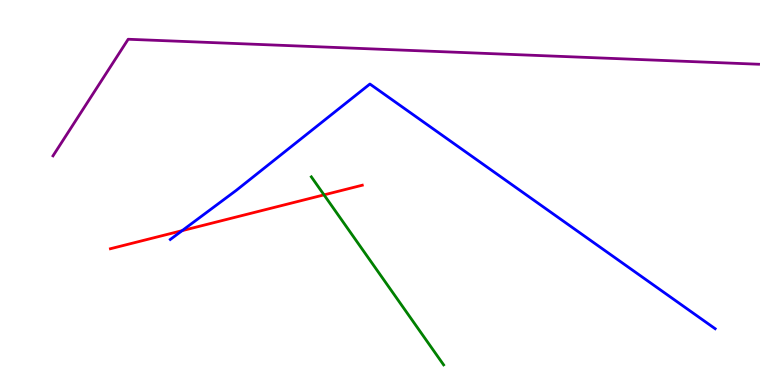[{'lines': ['blue', 'red'], 'intersections': [{'x': 2.35, 'y': 4.01}]}, {'lines': ['green', 'red'], 'intersections': [{'x': 4.18, 'y': 4.94}]}, {'lines': ['purple', 'red'], 'intersections': []}, {'lines': ['blue', 'green'], 'intersections': []}, {'lines': ['blue', 'purple'], 'intersections': []}, {'lines': ['green', 'purple'], 'intersections': []}]